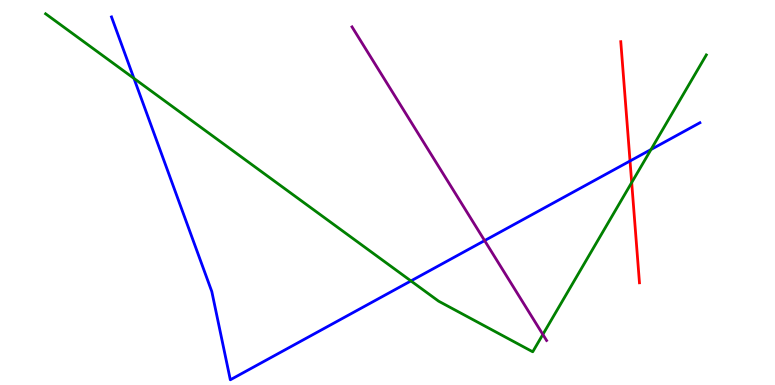[{'lines': ['blue', 'red'], 'intersections': [{'x': 8.13, 'y': 5.82}]}, {'lines': ['green', 'red'], 'intersections': [{'x': 8.15, 'y': 5.26}]}, {'lines': ['purple', 'red'], 'intersections': []}, {'lines': ['blue', 'green'], 'intersections': [{'x': 1.73, 'y': 7.96}, {'x': 5.3, 'y': 2.7}, {'x': 8.4, 'y': 6.12}]}, {'lines': ['blue', 'purple'], 'intersections': [{'x': 6.25, 'y': 3.75}]}, {'lines': ['green', 'purple'], 'intersections': [{'x': 7.0, 'y': 1.31}]}]